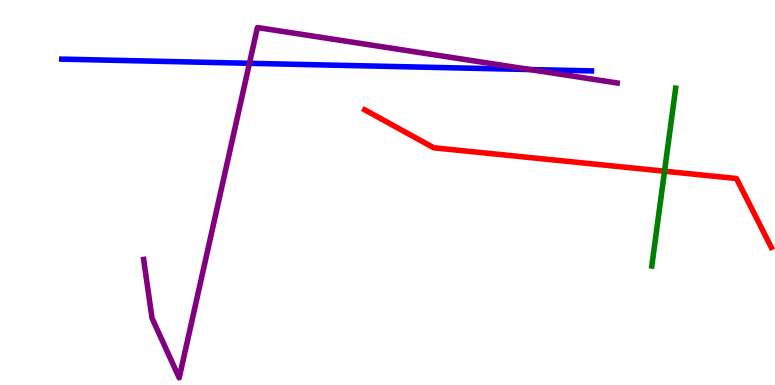[{'lines': ['blue', 'red'], 'intersections': []}, {'lines': ['green', 'red'], 'intersections': [{'x': 8.57, 'y': 5.55}]}, {'lines': ['purple', 'red'], 'intersections': []}, {'lines': ['blue', 'green'], 'intersections': []}, {'lines': ['blue', 'purple'], 'intersections': [{'x': 3.22, 'y': 8.36}, {'x': 6.84, 'y': 8.19}]}, {'lines': ['green', 'purple'], 'intersections': []}]